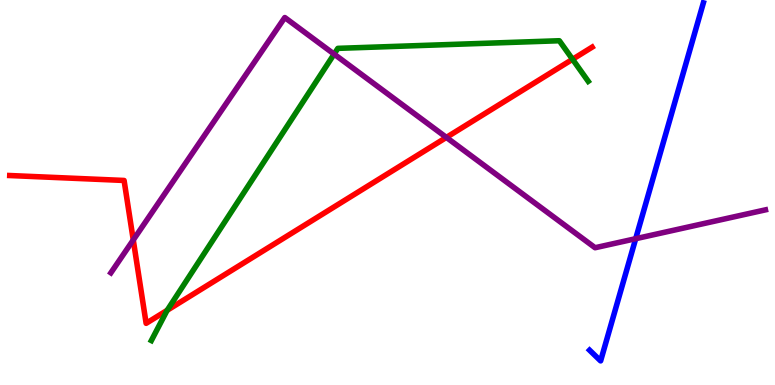[{'lines': ['blue', 'red'], 'intersections': []}, {'lines': ['green', 'red'], 'intersections': [{'x': 2.16, 'y': 1.94}, {'x': 7.39, 'y': 8.46}]}, {'lines': ['purple', 'red'], 'intersections': [{'x': 1.72, 'y': 3.77}, {'x': 5.76, 'y': 6.43}]}, {'lines': ['blue', 'green'], 'intersections': []}, {'lines': ['blue', 'purple'], 'intersections': [{'x': 8.2, 'y': 3.8}]}, {'lines': ['green', 'purple'], 'intersections': [{'x': 4.31, 'y': 8.59}]}]